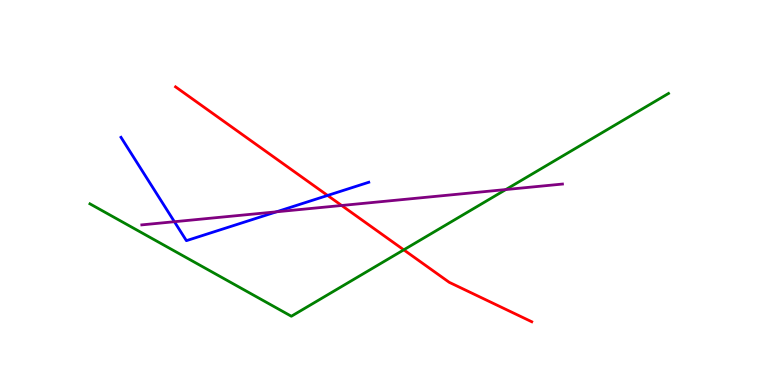[{'lines': ['blue', 'red'], 'intersections': [{'x': 4.23, 'y': 4.92}]}, {'lines': ['green', 'red'], 'intersections': [{'x': 5.21, 'y': 3.51}]}, {'lines': ['purple', 'red'], 'intersections': [{'x': 4.41, 'y': 4.66}]}, {'lines': ['blue', 'green'], 'intersections': []}, {'lines': ['blue', 'purple'], 'intersections': [{'x': 2.25, 'y': 4.24}, {'x': 3.57, 'y': 4.5}]}, {'lines': ['green', 'purple'], 'intersections': [{'x': 6.53, 'y': 5.08}]}]